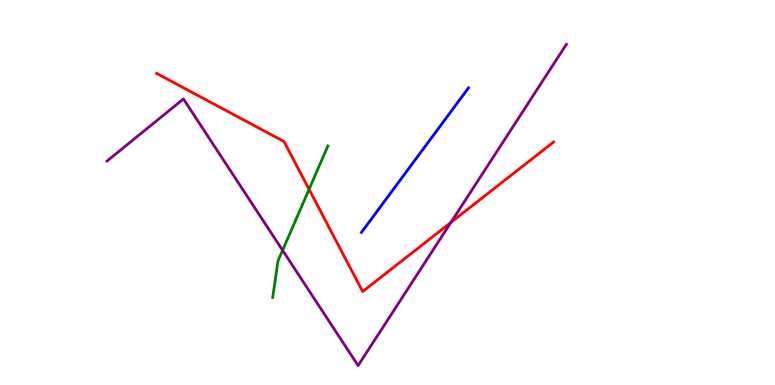[{'lines': ['blue', 'red'], 'intersections': []}, {'lines': ['green', 'red'], 'intersections': [{'x': 3.99, 'y': 5.08}]}, {'lines': ['purple', 'red'], 'intersections': [{'x': 5.82, 'y': 4.22}]}, {'lines': ['blue', 'green'], 'intersections': []}, {'lines': ['blue', 'purple'], 'intersections': []}, {'lines': ['green', 'purple'], 'intersections': [{'x': 3.65, 'y': 3.5}]}]